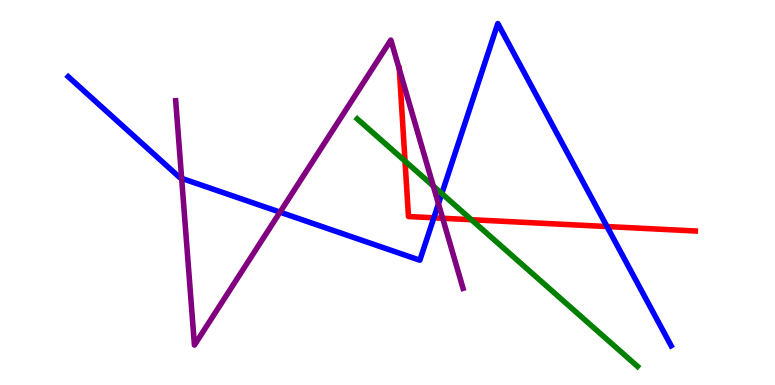[{'lines': ['blue', 'red'], 'intersections': [{'x': 5.6, 'y': 4.34}, {'x': 7.83, 'y': 4.12}]}, {'lines': ['green', 'red'], 'intersections': [{'x': 5.23, 'y': 5.82}, {'x': 6.08, 'y': 4.29}]}, {'lines': ['purple', 'red'], 'intersections': [{'x': 5.15, 'y': 8.2}, {'x': 5.71, 'y': 4.33}]}, {'lines': ['blue', 'green'], 'intersections': [{'x': 5.7, 'y': 4.97}]}, {'lines': ['blue', 'purple'], 'intersections': [{'x': 2.34, 'y': 5.37}, {'x': 3.61, 'y': 4.49}, {'x': 5.66, 'y': 4.71}]}, {'lines': ['green', 'purple'], 'intersections': [{'x': 5.59, 'y': 5.17}]}]